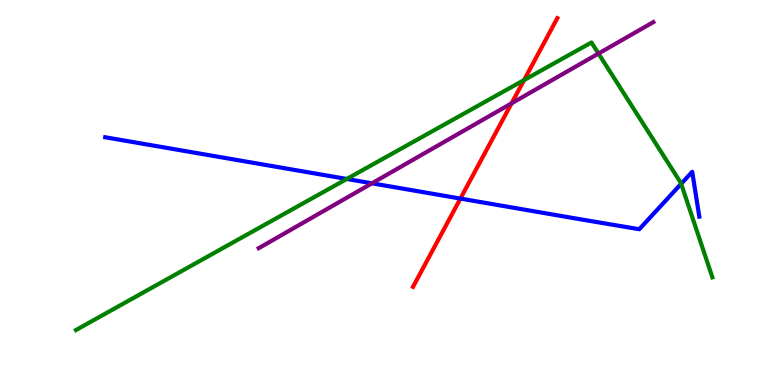[{'lines': ['blue', 'red'], 'intersections': [{'x': 5.94, 'y': 4.84}]}, {'lines': ['green', 'red'], 'intersections': [{'x': 6.76, 'y': 7.92}]}, {'lines': ['purple', 'red'], 'intersections': [{'x': 6.6, 'y': 7.32}]}, {'lines': ['blue', 'green'], 'intersections': [{'x': 4.47, 'y': 5.35}, {'x': 8.79, 'y': 5.23}]}, {'lines': ['blue', 'purple'], 'intersections': [{'x': 4.8, 'y': 5.24}]}, {'lines': ['green', 'purple'], 'intersections': [{'x': 7.72, 'y': 8.61}]}]